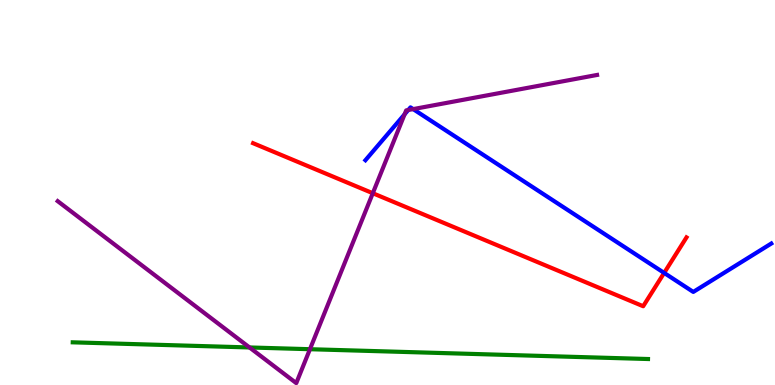[{'lines': ['blue', 'red'], 'intersections': [{'x': 8.57, 'y': 2.91}]}, {'lines': ['green', 'red'], 'intersections': []}, {'lines': ['purple', 'red'], 'intersections': [{'x': 4.81, 'y': 4.98}]}, {'lines': ['blue', 'green'], 'intersections': []}, {'lines': ['blue', 'purple'], 'intersections': [{'x': 5.22, 'y': 7.03}, {'x': 5.27, 'y': 7.14}, {'x': 5.33, 'y': 7.17}]}, {'lines': ['green', 'purple'], 'intersections': [{'x': 3.22, 'y': 0.975}, {'x': 4.0, 'y': 0.93}]}]